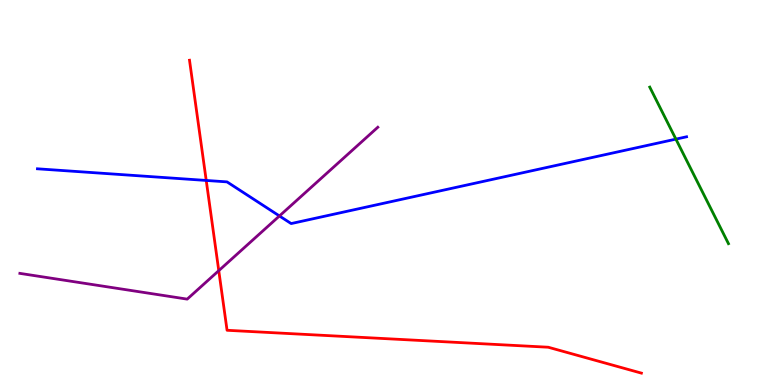[{'lines': ['blue', 'red'], 'intersections': [{'x': 2.66, 'y': 5.31}]}, {'lines': ['green', 'red'], 'intersections': []}, {'lines': ['purple', 'red'], 'intersections': [{'x': 2.82, 'y': 2.97}]}, {'lines': ['blue', 'green'], 'intersections': [{'x': 8.72, 'y': 6.39}]}, {'lines': ['blue', 'purple'], 'intersections': [{'x': 3.61, 'y': 4.39}]}, {'lines': ['green', 'purple'], 'intersections': []}]